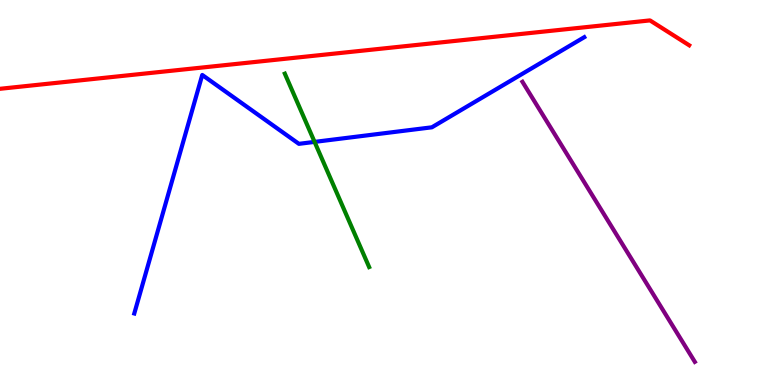[{'lines': ['blue', 'red'], 'intersections': []}, {'lines': ['green', 'red'], 'intersections': []}, {'lines': ['purple', 'red'], 'intersections': []}, {'lines': ['blue', 'green'], 'intersections': [{'x': 4.06, 'y': 6.31}]}, {'lines': ['blue', 'purple'], 'intersections': []}, {'lines': ['green', 'purple'], 'intersections': []}]